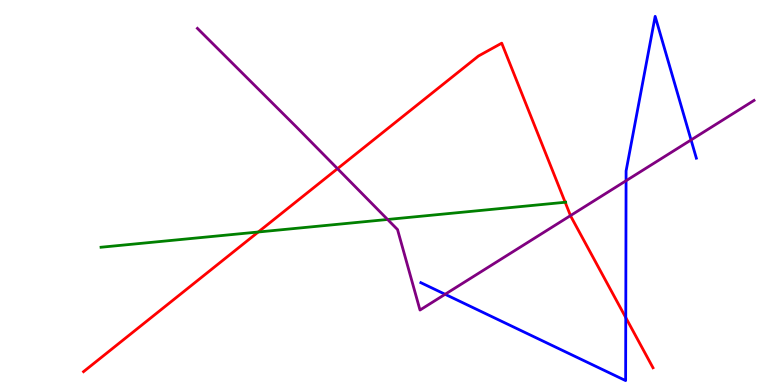[{'lines': ['blue', 'red'], 'intersections': [{'x': 8.07, 'y': 1.75}]}, {'lines': ['green', 'red'], 'intersections': [{'x': 3.33, 'y': 3.97}, {'x': 7.29, 'y': 4.75}]}, {'lines': ['purple', 'red'], 'intersections': [{'x': 4.35, 'y': 5.62}, {'x': 7.36, 'y': 4.4}]}, {'lines': ['blue', 'green'], 'intersections': []}, {'lines': ['blue', 'purple'], 'intersections': [{'x': 5.74, 'y': 2.36}, {'x': 8.08, 'y': 5.31}, {'x': 8.92, 'y': 6.36}]}, {'lines': ['green', 'purple'], 'intersections': [{'x': 5.0, 'y': 4.3}]}]